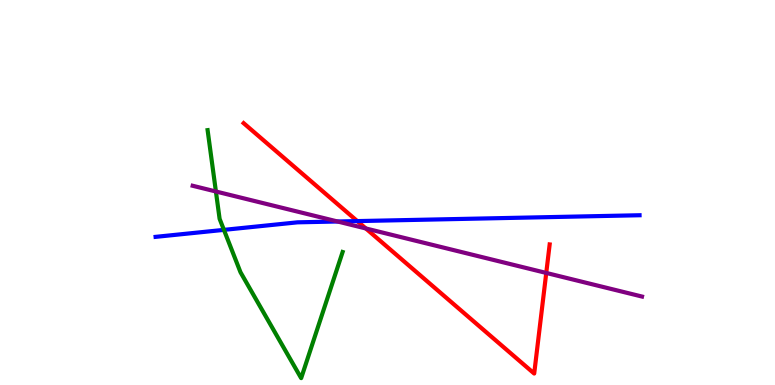[{'lines': ['blue', 'red'], 'intersections': [{'x': 4.61, 'y': 4.26}]}, {'lines': ['green', 'red'], 'intersections': []}, {'lines': ['purple', 'red'], 'intersections': [{'x': 4.72, 'y': 4.07}, {'x': 7.05, 'y': 2.91}]}, {'lines': ['blue', 'green'], 'intersections': [{'x': 2.89, 'y': 4.03}]}, {'lines': ['blue', 'purple'], 'intersections': [{'x': 4.36, 'y': 4.25}]}, {'lines': ['green', 'purple'], 'intersections': [{'x': 2.79, 'y': 5.03}]}]